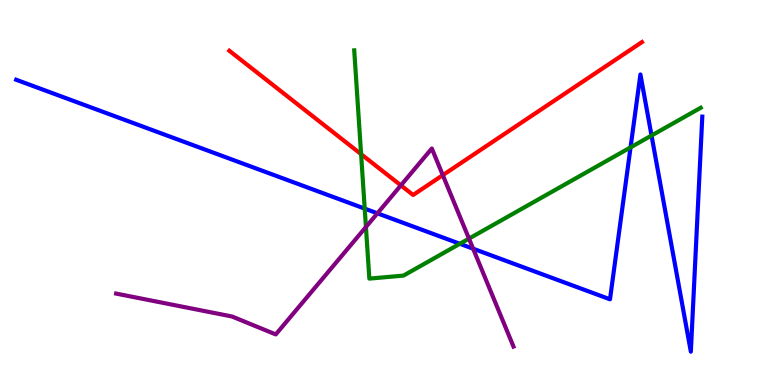[{'lines': ['blue', 'red'], 'intersections': []}, {'lines': ['green', 'red'], 'intersections': [{'x': 4.66, 'y': 6.0}]}, {'lines': ['purple', 'red'], 'intersections': [{'x': 5.17, 'y': 5.19}, {'x': 5.71, 'y': 5.45}]}, {'lines': ['blue', 'green'], 'intersections': [{'x': 4.71, 'y': 4.58}, {'x': 5.93, 'y': 3.67}, {'x': 8.14, 'y': 6.17}, {'x': 8.41, 'y': 6.48}]}, {'lines': ['blue', 'purple'], 'intersections': [{'x': 4.87, 'y': 4.46}, {'x': 6.1, 'y': 3.54}]}, {'lines': ['green', 'purple'], 'intersections': [{'x': 4.72, 'y': 4.1}, {'x': 6.05, 'y': 3.8}]}]